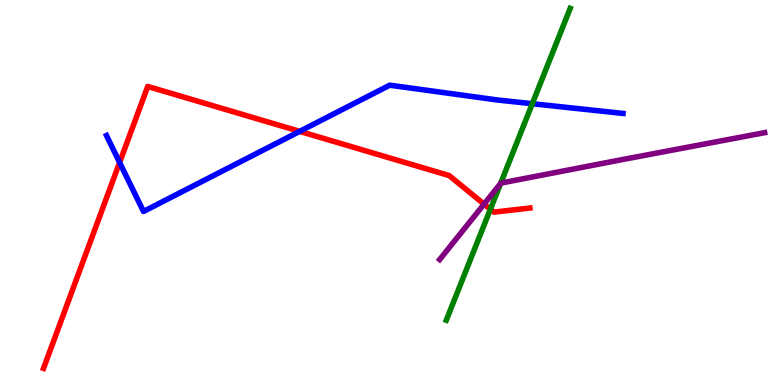[{'lines': ['blue', 'red'], 'intersections': [{'x': 1.54, 'y': 5.78}, {'x': 3.87, 'y': 6.59}]}, {'lines': ['green', 'red'], 'intersections': [{'x': 6.33, 'y': 4.56}]}, {'lines': ['purple', 'red'], 'intersections': [{'x': 6.25, 'y': 4.7}]}, {'lines': ['blue', 'green'], 'intersections': [{'x': 6.87, 'y': 7.31}]}, {'lines': ['blue', 'purple'], 'intersections': []}, {'lines': ['green', 'purple'], 'intersections': [{'x': 6.46, 'y': 5.24}]}]